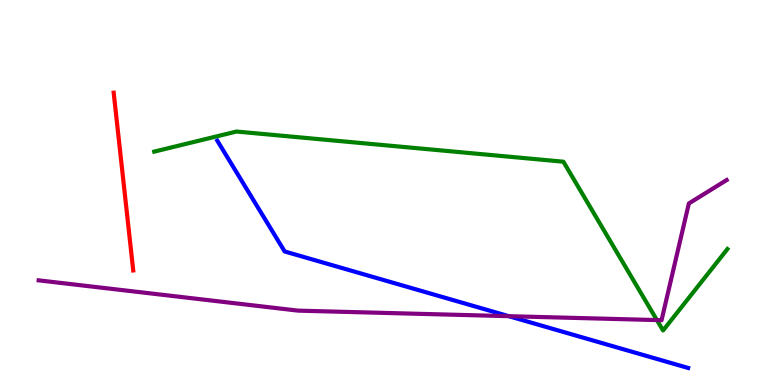[{'lines': ['blue', 'red'], 'intersections': []}, {'lines': ['green', 'red'], 'intersections': []}, {'lines': ['purple', 'red'], 'intersections': []}, {'lines': ['blue', 'green'], 'intersections': []}, {'lines': ['blue', 'purple'], 'intersections': [{'x': 6.57, 'y': 1.79}]}, {'lines': ['green', 'purple'], 'intersections': [{'x': 8.48, 'y': 1.69}]}]